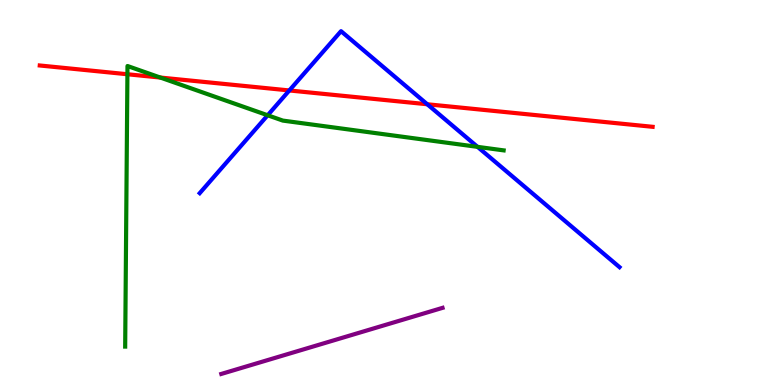[{'lines': ['blue', 'red'], 'intersections': [{'x': 3.73, 'y': 7.65}, {'x': 5.51, 'y': 7.29}]}, {'lines': ['green', 'red'], 'intersections': [{'x': 1.64, 'y': 8.07}, {'x': 2.07, 'y': 7.99}]}, {'lines': ['purple', 'red'], 'intersections': []}, {'lines': ['blue', 'green'], 'intersections': [{'x': 3.45, 'y': 7.01}, {'x': 6.16, 'y': 6.19}]}, {'lines': ['blue', 'purple'], 'intersections': []}, {'lines': ['green', 'purple'], 'intersections': []}]